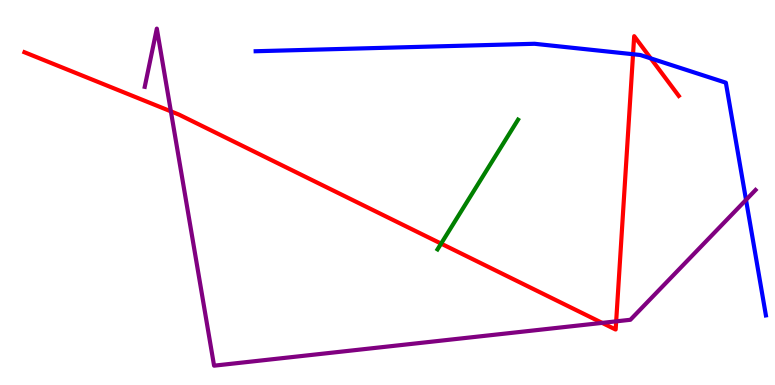[{'lines': ['blue', 'red'], 'intersections': [{'x': 8.17, 'y': 8.59}, {'x': 8.4, 'y': 8.48}]}, {'lines': ['green', 'red'], 'intersections': [{'x': 5.69, 'y': 3.67}]}, {'lines': ['purple', 'red'], 'intersections': [{'x': 2.2, 'y': 7.11}, {'x': 7.77, 'y': 1.61}, {'x': 7.95, 'y': 1.65}]}, {'lines': ['blue', 'green'], 'intersections': []}, {'lines': ['blue', 'purple'], 'intersections': [{'x': 9.63, 'y': 4.81}]}, {'lines': ['green', 'purple'], 'intersections': []}]